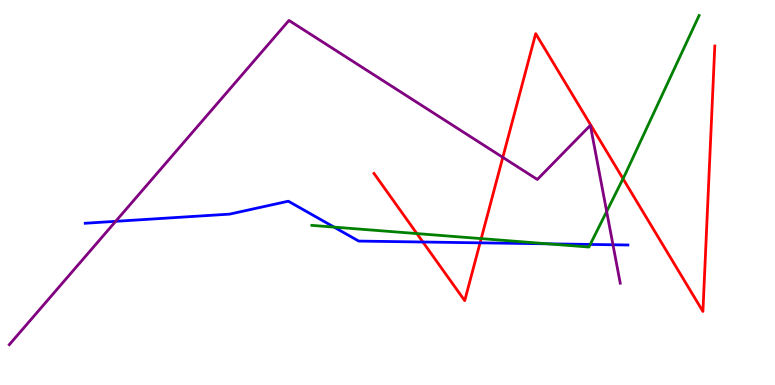[{'lines': ['blue', 'red'], 'intersections': [{'x': 5.46, 'y': 3.71}, {'x': 6.19, 'y': 3.69}]}, {'lines': ['green', 'red'], 'intersections': [{'x': 5.38, 'y': 3.93}, {'x': 6.21, 'y': 3.8}, {'x': 8.04, 'y': 5.36}]}, {'lines': ['purple', 'red'], 'intersections': [{'x': 6.49, 'y': 5.91}]}, {'lines': ['blue', 'green'], 'intersections': [{'x': 4.31, 'y': 4.1}, {'x': 7.07, 'y': 3.67}, {'x': 7.62, 'y': 3.65}]}, {'lines': ['blue', 'purple'], 'intersections': [{'x': 1.49, 'y': 4.25}, {'x': 7.91, 'y': 3.64}]}, {'lines': ['green', 'purple'], 'intersections': [{'x': 7.83, 'y': 4.51}]}]